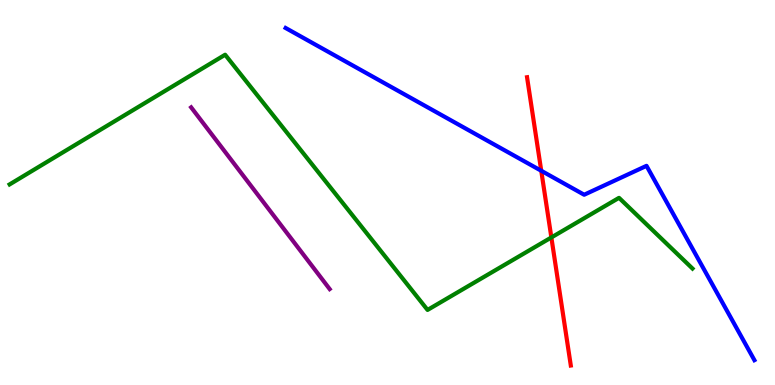[{'lines': ['blue', 'red'], 'intersections': [{'x': 6.98, 'y': 5.56}]}, {'lines': ['green', 'red'], 'intersections': [{'x': 7.11, 'y': 3.83}]}, {'lines': ['purple', 'red'], 'intersections': []}, {'lines': ['blue', 'green'], 'intersections': []}, {'lines': ['blue', 'purple'], 'intersections': []}, {'lines': ['green', 'purple'], 'intersections': []}]